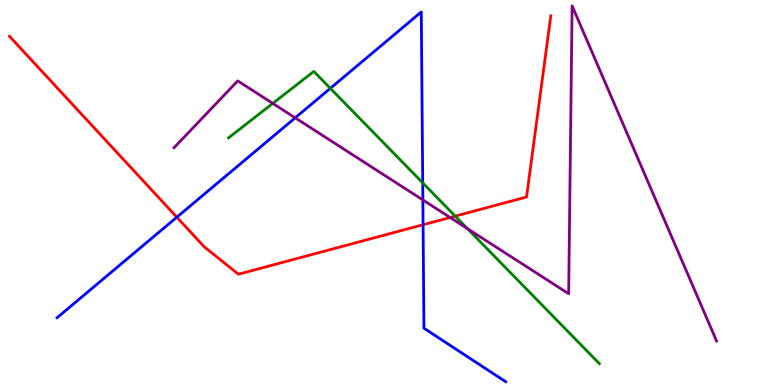[{'lines': ['blue', 'red'], 'intersections': [{'x': 2.28, 'y': 4.36}, {'x': 5.46, 'y': 4.16}]}, {'lines': ['green', 'red'], 'intersections': [{'x': 5.87, 'y': 4.39}]}, {'lines': ['purple', 'red'], 'intersections': [{'x': 5.81, 'y': 4.35}]}, {'lines': ['blue', 'green'], 'intersections': [{'x': 4.26, 'y': 7.71}, {'x': 5.45, 'y': 5.25}]}, {'lines': ['blue', 'purple'], 'intersections': [{'x': 3.81, 'y': 6.94}, {'x': 5.46, 'y': 4.81}]}, {'lines': ['green', 'purple'], 'intersections': [{'x': 3.52, 'y': 7.31}, {'x': 6.03, 'y': 4.06}]}]